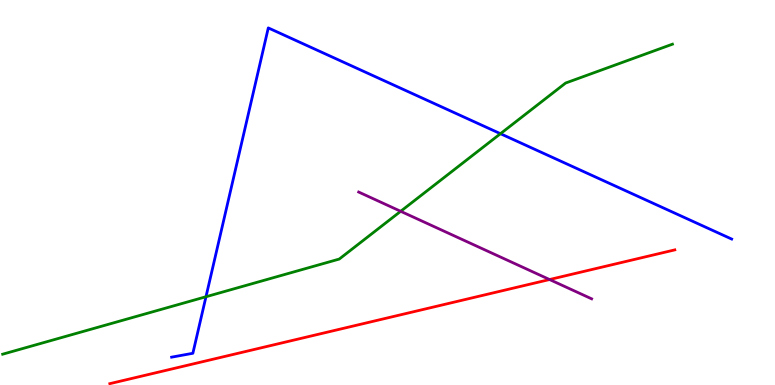[{'lines': ['blue', 'red'], 'intersections': []}, {'lines': ['green', 'red'], 'intersections': []}, {'lines': ['purple', 'red'], 'intersections': [{'x': 7.09, 'y': 2.74}]}, {'lines': ['blue', 'green'], 'intersections': [{'x': 2.66, 'y': 2.29}, {'x': 6.46, 'y': 6.53}]}, {'lines': ['blue', 'purple'], 'intersections': []}, {'lines': ['green', 'purple'], 'intersections': [{'x': 5.17, 'y': 4.51}]}]